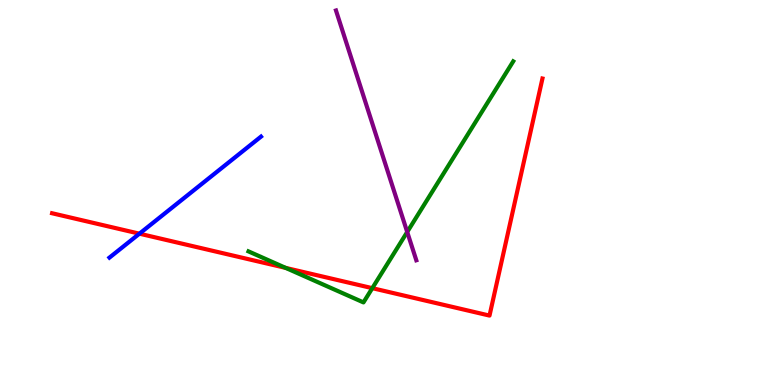[{'lines': ['blue', 'red'], 'intersections': [{'x': 1.8, 'y': 3.93}]}, {'lines': ['green', 'red'], 'intersections': [{'x': 3.69, 'y': 3.04}, {'x': 4.8, 'y': 2.52}]}, {'lines': ['purple', 'red'], 'intersections': []}, {'lines': ['blue', 'green'], 'intersections': []}, {'lines': ['blue', 'purple'], 'intersections': []}, {'lines': ['green', 'purple'], 'intersections': [{'x': 5.25, 'y': 3.97}]}]